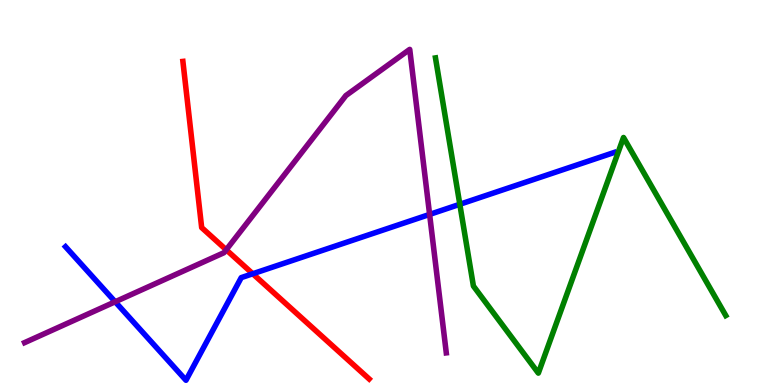[{'lines': ['blue', 'red'], 'intersections': [{'x': 3.26, 'y': 2.89}]}, {'lines': ['green', 'red'], 'intersections': []}, {'lines': ['purple', 'red'], 'intersections': [{'x': 2.92, 'y': 3.51}]}, {'lines': ['blue', 'green'], 'intersections': [{'x': 5.93, 'y': 4.69}]}, {'lines': ['blue', 'purple'], 'intersections': [{'x': 1.49, 'y': 2.16}, {'x': 5.54, 'y': 4.43}]}, {'lines': ['green', 'purple'], 'intersections': []}]